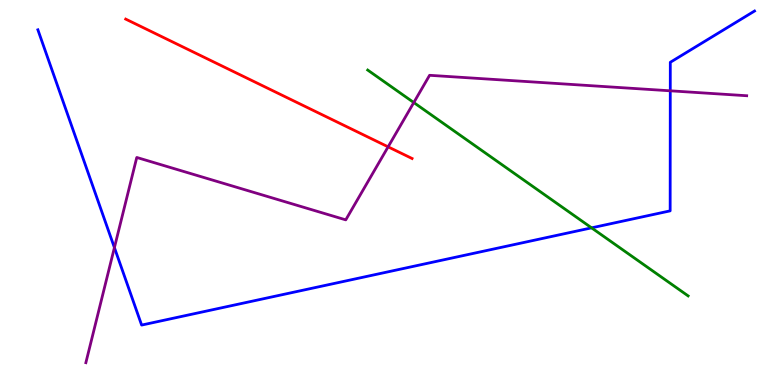[{'lines': ['blue', 'red'], 'intersections': []}, {'lines': ['green', 'red'], 'intersections': []}, {'lines': ['purple', 'red'], 'intersections': [{'x': 5.01, 'y': 6.19}]}, {'lines': ['blue', 'green'], 'intersections': [{'x': 7.63, 'y': 4.08}]}, {'lines': ['blue', 'purple'], 'intersections': [{'x': 1.48, 'y': 3.57}, {'x': 8.65, 'y': 7.64}]}, {'lines': ['green', 'purple'], 'intersections': [{'x': 5.34, 'y': 7.34}]}]